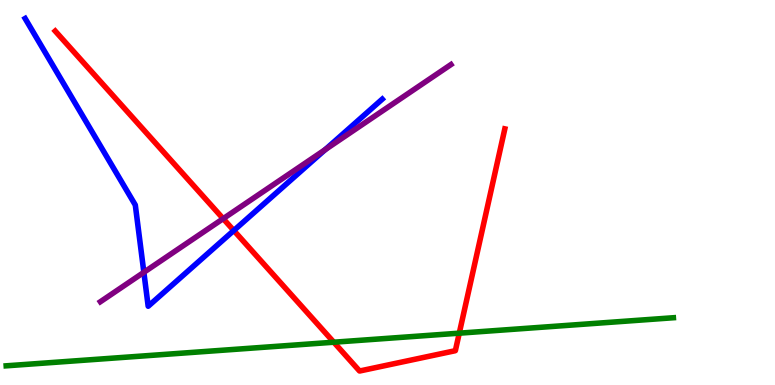[{'lines': ['blue', 'red'], 'intersections': [{'x': 3.02, 'y': 4.01}]}, {'lines': ['green', 'red'], 'intersections': [{'x': 4.31, 'y': 1.11}, {'x': 5.93, 'y': 1.35}]}, {'lines': ['purple', 'red'], 'intersections': [{'x': 2.88, 'y': 4.32}]}, {'lines': ['blue', 'green'], 'intersections': []}, {'lines': ['blue', 'purple'], 'intersections': [{'x': 1.86, 'y': 2.93}, {'x': 4.2, 'y': 6.11}]}, {'lines': ['green', 'purple'], 'intersections': []}]